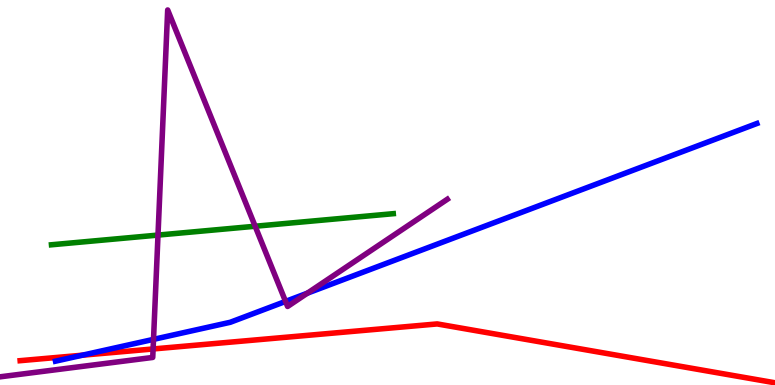[{'lines': ['blue', 'red'], 'intersections': [{'x': 1.06, 'y': 0.774}]}, {'lines': ['green', 'red'], 'intersections': []}, {'lines': ['purple', 'red'], 'intersections': [{'x': 1.98, 'y': 0.936}]}, {'lines': ['blue', 'green'], 'intersections': []}, {'lines': ['blue', 'purple'], 'intersections': [{'x': 1.98, 'y': 1.19}, {'x': 3.68, 'y': 2.17}, {'x': 3.97, 'y': 2.39}]}, {'lines': ['green', 'purple'], 'intersections': [{'x': 2.04, 'y': 3.89}, {'x': 3.29, 'y': 4.12}]}]